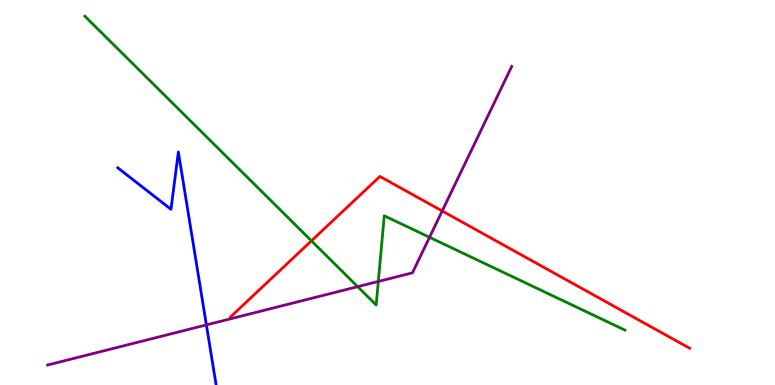[{'lines': ['blue', 'red'], 'intersections': []}, {'lines': ['green', 'red'], 'intersections': [{'x': 4.02, 'y': 3.74}]}, {'lines': ['purple', 'red'], 'intersections': [{'x': 5.71, 'y': 4.52}]}, {'lines': ['blue', 'green'], 'intersections': []}, {'lines': ['blue', 'purple'], 'intersections': [{'x': 2.66, 'y': 1.56}]}, {'lines': ['green', 'purple'], 'intersections': [{'x': 4.62, 'y': 2.55}, {'x': 4.88, 'y': 2.69}, {'x': 5.54, 'y': 3.84}]}]